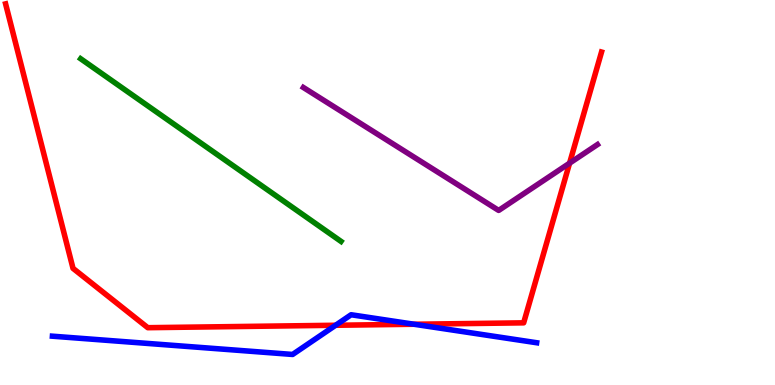[{'lines': ['blue', 'red'], 'intersections': [{'x': 4.33, 'y': 1.55}, {'x': 5.34, 'y': 1.58}]}, {'lines': ['green', 'red'], 'intersections': []}, {'lines': ['purple', 'red'], 'intersections': [{'x': 7.35, 'y': 5.76}]}, {'lines': ['blue', 'green'], 'intersections': []}, {'lines': ['blue', 'purple'], 'intersections': []}, {'lines': ['green', 'purple'], 'intersections': []}]